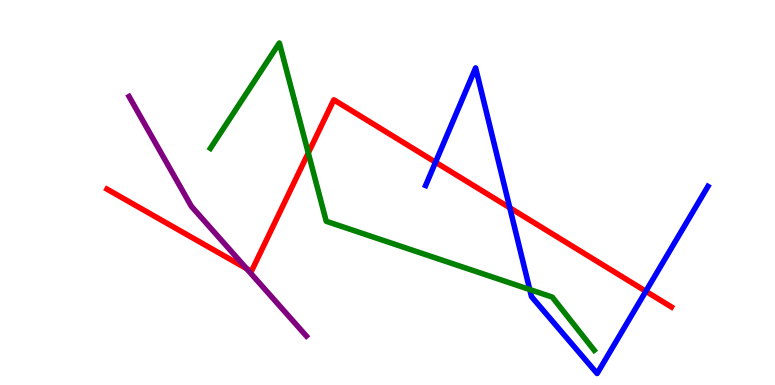[{'lines': ['blue', 'red'], 'intersections': [{'x': 5.62, 'y': 5.79}, {'x': 6.58, 'y': 4.6}, {'x': 8.33, 'y': 2.43}]}, {'lines': ['green', 'red'], 'intersections': [{'x': 3.98, 'y': 6.03}]}, {'lines': ['purple', 'red'], 'intersections': [{'x': 3.18, 'y': 3.02}]}, {'lines': ['blue', 'green'], 'intersections': [{'x': 6.84, 'y': 2.48}]}, {'lines': ['blue', 'purple'], 'intersections': []}, {'lines': ['green', 'purple'], 'intersections': []}]